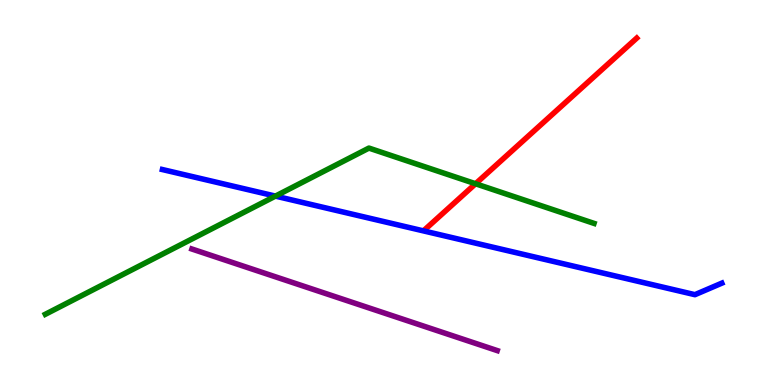[{'lines': ['blue', 'red'], 'intersections': []}, {'lines': ['green', 'red'], 'intersections': [{'x': 6.14, 'y': 5.23}]}, {'lines': ['purple', 'red'], 'intersections': []}, {'lines': ['blue', 'green'], 'intersections': [{'x': 3.55, 'y': 4.91}]}, {'lines': ['blue', 'purple'], 'intersections': []}, {'lines': ['green', 'purple'], 'intersections': []}]